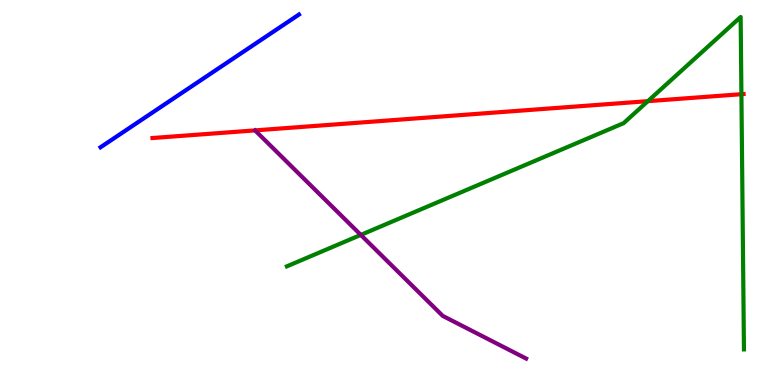[{'lines': ['blue', 'red'], 'intersections': []}, {'lines': ['green', 'red'], 'intersections': [{'x': 8.36, 'y': 7.37}, {'x': 9.57, 'y': 7.55}]}, {'lines': ['purple', 'red'], 'intersections': []}, {'lines': ['blue', 'green'], 'intersections': []}, {'lines': ['blue', 'purple'], 'intersections': []}, {'lines': ['green', 'purple'], 'intersections': [{'x': 4.66, 'y': 3.9}]}]